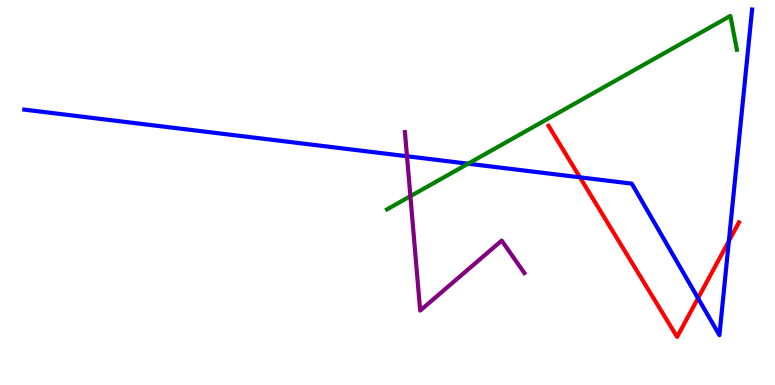[{'lines': ['blue', 'red'], 'intersections': [{'x': 7.48, 'y': 5.39}, {'x': 9.01, 'y': 2.26}, {'x': 9.4, 'y': 3.74}]}, {'lines': ['green', 'red'], 'intersections': []}, {'lines': ['purple', 'red'], 'intersections': []}, {'lines': ['blue', 'green'], 'intersections': [{'x': 6.04, 'y': 5.75}]}, {'lines': ['blue', 'purple'], 'intersections': [{'x': 5.25, 'y': 5.94}]}, {'lines': ['green', 'purple'], 'intersections': [{'x': 5.3, 'y': 4.9}]}]